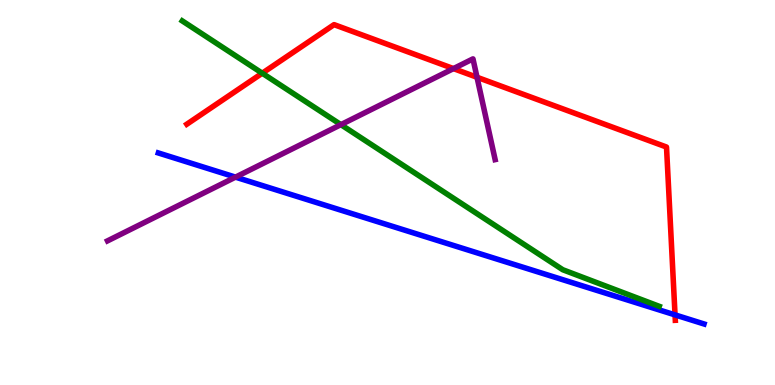[{'lines': ['blue', 'red'], 'intersections': [{'x': 8.71, 'y': 1.82}]}, {'lines': ['green', 'red'], 'intersections': [{'x': 3.38, 'y': 8.1}]}, {'lines': ['purple', 'red'], 'intersections': [{'x': 5.85, 'y': 8.22}, {'x': 6.16, 'y': 7.99}]}, {'lines': ['blue', 'green'], 'intersections': []}, {'lines': ['blue', 'purple'], 'intersections': [{'x': 3.04, 'y': 5.4}]}, {'lines': ['green', 'purple'], 'intersections': [{'x': 4.4, 'y': 6.76}]}]